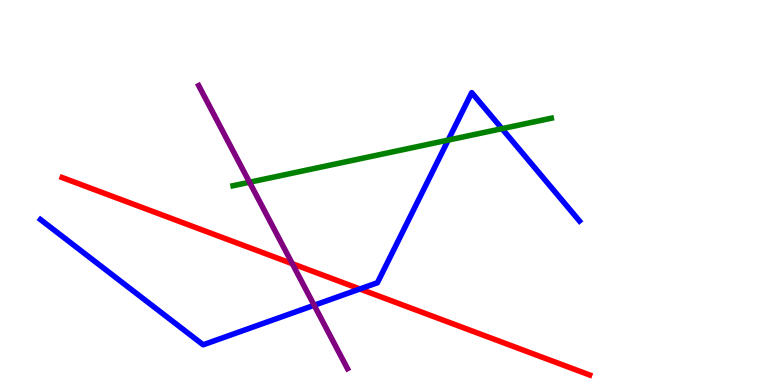[{'lines': ['blue', 'red'], 'intersections': [{'x': 4.64, 'y': 2.49}]}, {'lines': ['green', 'red'], 'intersections': []}, {'lines': ['purple', 'red'], 'intersections': [{'x': 3.77, 'y': 3.15}]}, {'lines': ['blue', 'green'], 'intersections': [{'x': 5.78, 'y': 6.36}, {'x': 6.48, 'y': 6.66}]}, {'lines': ['blue', 'purple'], 'intersections': [{'x': 4.05, 'y': 2.07}]}, {'lines': ['green', 'purple'], 'intersections': [{'x': 3.22, 'y': 5.27}]}]